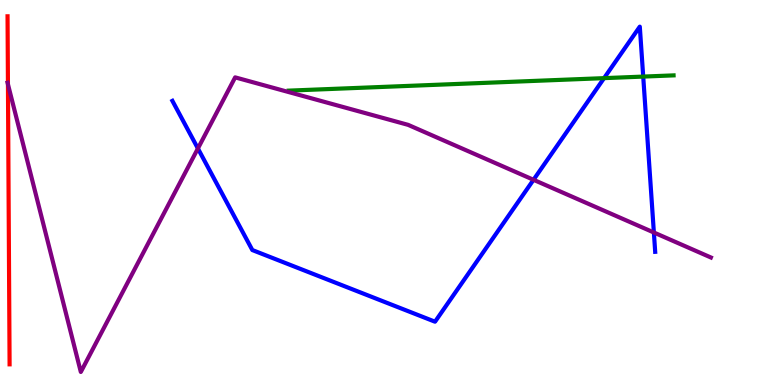[{'lines': ['blue', 'red'], 'intersections': []}, {'lines': ['green', 'red'], 'intersections': []}, {'lines': ['purple', 'red'], 'intersections': [{'x': 0.102, 'y': 7.81}]}, {'lines': ['blue', 'green'], 'intersections': [{'x': 7.79, 'y': 7.97}, {'x': 8.3, 'y': 8.01}]}, {'lines': ['blue', 'purple'], 'intersections': [{'x': 2.55, 'y': 6.14}, {'x': 6.88, 'y': 5.33}, {'x': 8.44, 'y': 3.96}]}, {'lines': ['green', 'purple'], 'intersections': []}]